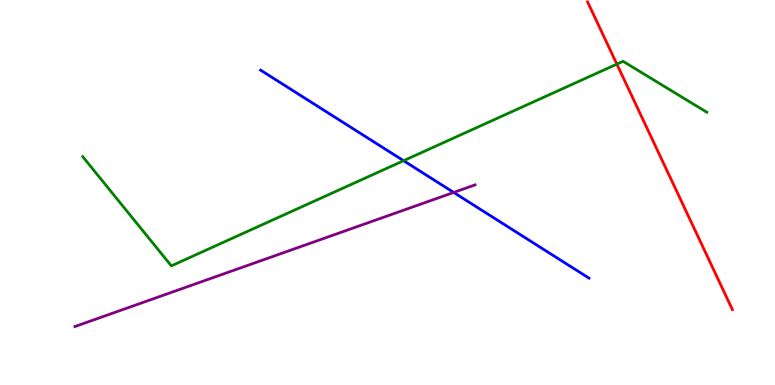[{'lines': ['blue', 'red'], 'intersections': []}, {'lines': ['green', 'red'], 'intersections': [{'x': 7.96, 'y': 8.33}]}, {'lines': ['purple', 'red'], 'intersections': []}, {'lines': ['blue', 'green'], 'intersections': [{'x': 5.21, 'y': 5.83}]}, {'lines': ['blue', 'purple'], 'intersections': [{'x': 5.85, 'y': 5.0}]}, {'lines': ['green', 'purple'], 'intersections': []}]